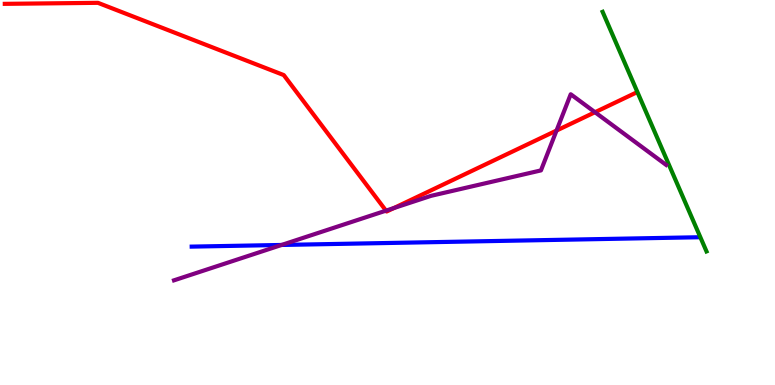[{'lines': ['blue', 'red'], 'intersections': []}, {'lines': ['green', 'red'], 'intersections': []}, {'lines': ['purple', 'red'], 'intersections': [{'x': 4.98, 'y': 4.53}, {'x': 5.08, 'y': 4.6}, {'x': 7.18, 'y': 6.61}, {'x': 7.68, 'y': 7.08}]}, {'lines': ['blue', 'green'], 'intersections': []}, {'lines': ['blue', 'purple'], 'intersections': [{'x': 3.63, 'y': 3.64}]}, {'lines': ['green', 'purple'], 'intersections': []}]